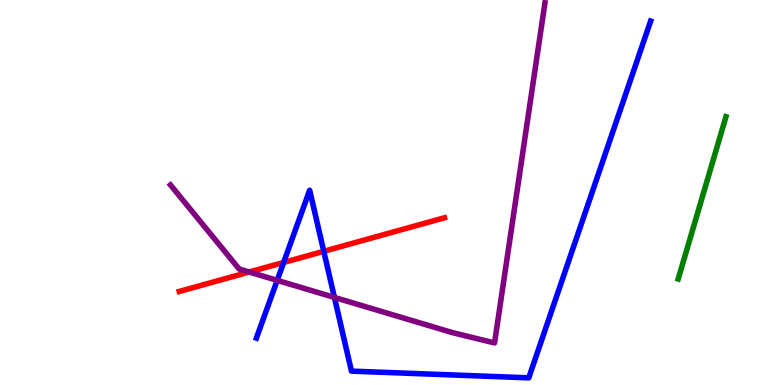[{'lines': ['blue', 'red'], 'intersections': [{'x': 3.66, 'y': 3.18}, {'x': 4.18, 'y': 3.47}]}, {'lines': ['green', 'red'], 'intersections': []}, {'lines': ['purple', 'red'], 'intersections': [{'x': 3.22, 'y': 2.93}]}, {'lines': ['blue', 'green'], 'intersections': []}, {'lines': ['blue', 'purple'], 'intersections': [{'x': 3.58, 'y': 2.72}, {'x': 4.32, 'y': 2.27}]}, {'lines': ['green', 'purple'], 'intersections': []}]